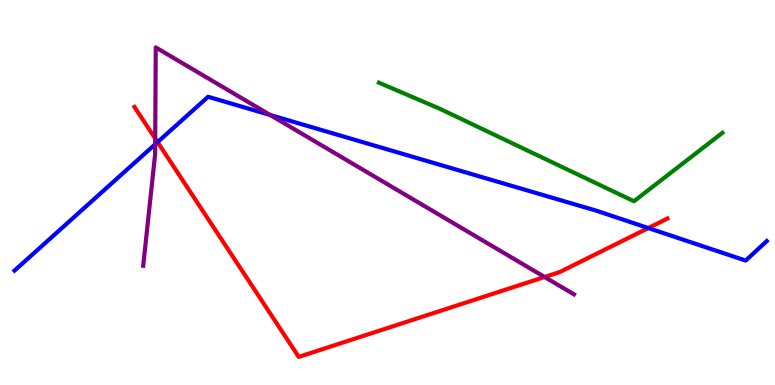[{'lines': ['blue', 'red'], 'intersections': [{'x': 2.03, 'y': 6.31}, {'x': 8.37, 'y': 4.08}]}, {'lines': ['green', 'red'], 'intersections': []}, {'lines': ['purple', 'red'], 'intersections': [{'x': 2.0, 'y': 6.4}, {'x': 7.03, 'y': 2.81}]}, {'lines': ['blue', 'green'], 'intersections': []}, {'lines': ['blue', 'purple'], 'intersections': [{'x': 2.0, 'y': 6.25}, {'x': 3.49, 'y': 7.01}]}, {'lines': ['green', 'purple'], 'intersections': []}]